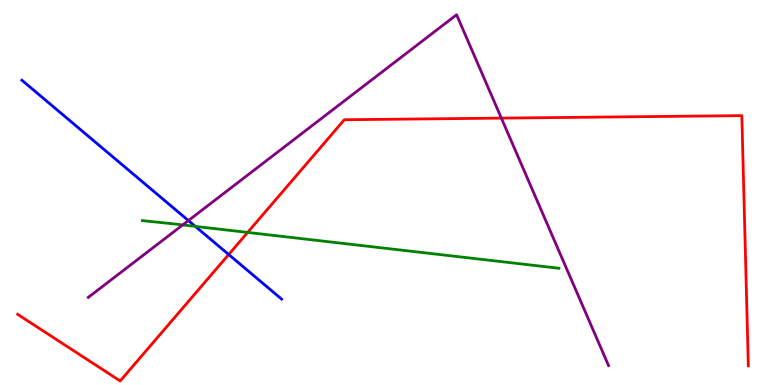[{'lines': ['blue', 'red'], 'intersections': [{'x': 2.95, 'y': 3.39}]}, {'lines': ['green', 'red'], 'intersections': [{'x': 3.2, 'y': 3.96}]}, {'lines': ['purple', 'red'], 'intersections': [{'x': 6.47, 'y': 6.93}]}, {'lines': ['blue', 'green'], 'intersections': [{'x': 2.52, 'y': 4.12}]}, {'lines': ['blue', 'purple'], 'intersections': [{'x': 2.43, 'y': 4.27}]}, {'lines': ['green', 'purple'], 'intersections': [{'x': 2.36, 'y': 4.16}]}]